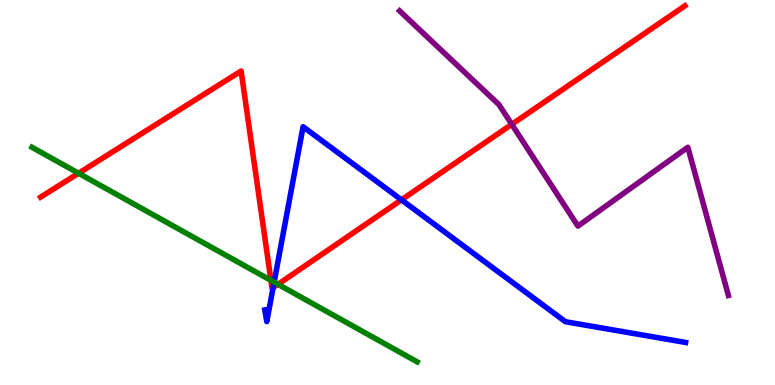[{'lines': ['blue', 'red'], 'intersections': [{'x': 3.52, 'y': 2.53}, {'x': 5.18, 'y': 4.81}]}, {'lines': ['green', 'red'], 'intersections': [{'x': 1.01, 'y': 5.5}, {'x': 3.5, 'y': 2.72}, {'x': 3.59, 'y': 2.61}]}, {'lines': ['purple', 'red'], 'intersections': [{'x': 6.6, 'y': 6.77}]}, {'lines': ['blue', 'green'], 'intersections': [{'x': 3.54, 'y': 2.67}]}, {'lines': ['blue', 'purple'], 'intersections': []}, {'lines': ['green', 'purple'], 'intersections': []}]